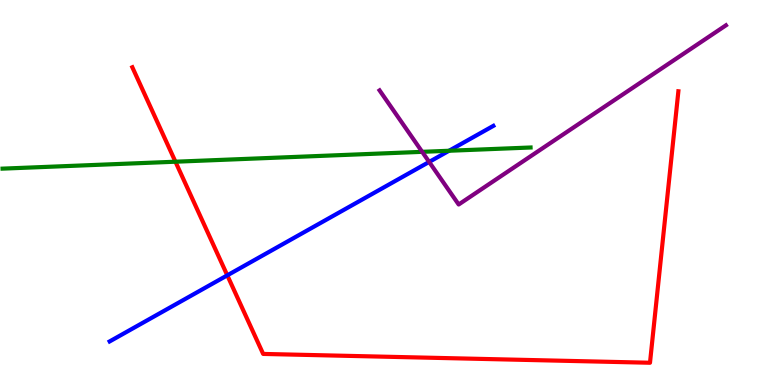[{'lines': ['blue', 'red'], 'intersections': [{'x': 2.93, 'y': 2.85}]}, {'lines': ['green', 'red'], 'intersections': [{'x': 2.26, 'y': 5.8}]}, {'lines': ['purple', 'red'], 'intersections': []}, {'lines': ['blue', 'green'], 'intersections': [{'x': 5.79, 'y': 6.08}]}, {'lines': ['blue', 'purple'], 'intersections': [{'x': 5.54, 'y': 5.79}]}, {'lines': ['green', 'purple'], 'intersections': [{'x': 5.45, 'y': 6.06}]}]